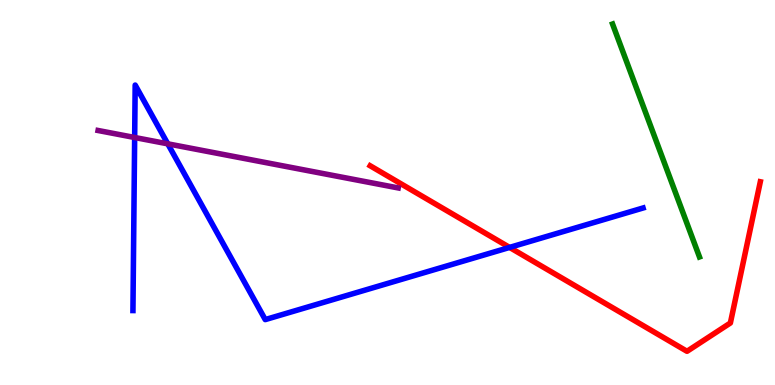[{'lines': ['blue', 'red'], 'intersections': [{'x': 6.58, 'y': 3.57}]}, {'lines': ['green', 'red'], 'intersections': []}, {'lines': ['purple', 'red'], 'intersections': []}, {'lines': ['blue', 'green'], 'intersections': []}, {'lines': ['blue', 'purple'], 'intersections': [{'x': 1.74, 'y': 6.43}, {'x': 2.16, 'y': 6.26}]}, {'lines': ['green', 'purple'], 'intersections': []}]